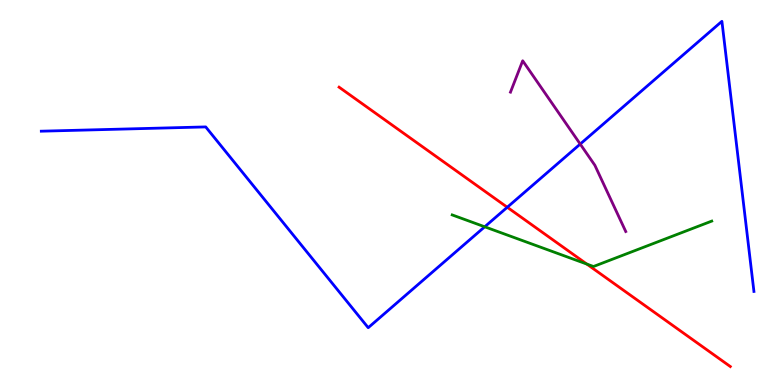[{'lines': ['blue', 'red'], 'intersections': [{'x': 6.55, 'y': 4.62}]}, {'lines': ['green', 'red'], 'intersections': [{'x': 7.57, 'y': 3.14}]}, {'lines': ['purple', 'red'], 'intersections': []}, {'lines': ['blue', 'green'], 'intersections': [{'x': 6.25, 'y': 4.11}]}, {'lines': ['blue', 'purple'], 'intersections': [{'x': 7.49, 'y': 6.26}]}, {'lines': ['green', 'purple'], 'intersections': []}]